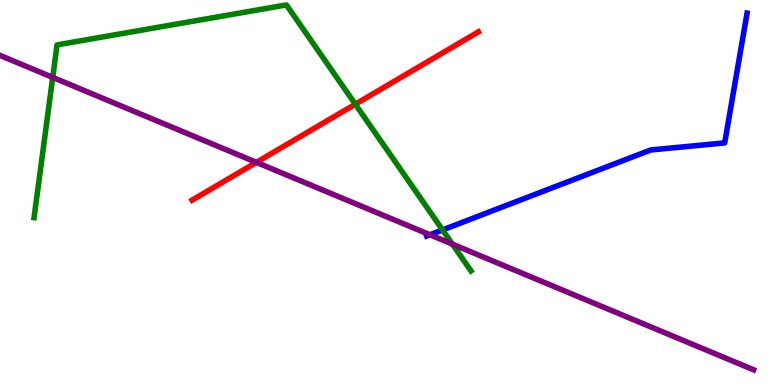[{'lines': ['blue', 'red'], 'intersections': []}, {'lines': ['green', 'red'], 'intersections': [{'x': 4.58, 'y': 7.29}]}, {'lines': ['purple', 'red'], 'intersections': [{'x': 3.31, 'y': 5.78}]}, {'lines': ['blue', 'green'], 'intersections': [{'x': 5.71, 'y': 4.03}]}, {'lines': ['blue', 'purple'], 'intersections': [{'x': 5.55, 'y': 3.9}]}, {'lines': ['green', 'purple'], 'intersections': [{'x': 0.68, 'y': 7.99}, {'x': 5.84, 'y': 3.66}]}]